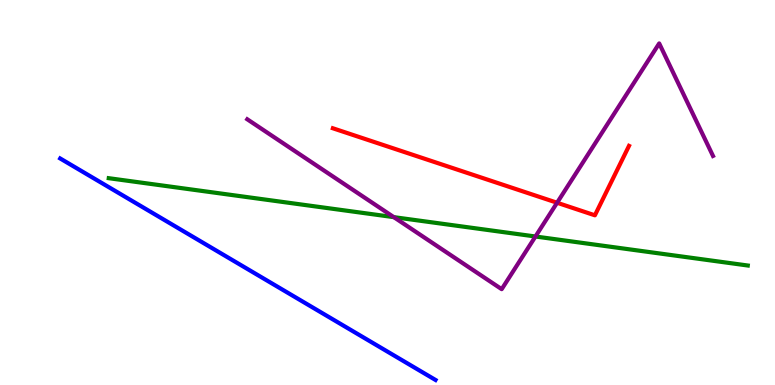[{'lines': ['blue', 'red'], 'intersections': []}, {'lines': ['green', 'red'], 'intersections': []}, {'lines': ['purple', 'red'], 'intersections': [{'x': 7.19, 'y': 4.73}]}, {'lines': ['blue', 'green'], 'intersections': []}, {'lines': ['blue', 'purple'], 'intersections': []}, {'lines': ['green', 'purple'], 'intersections': [{'x': 5.08, 'y': 4.36}, {'x': 6.91, 'y': 3.86}]}]